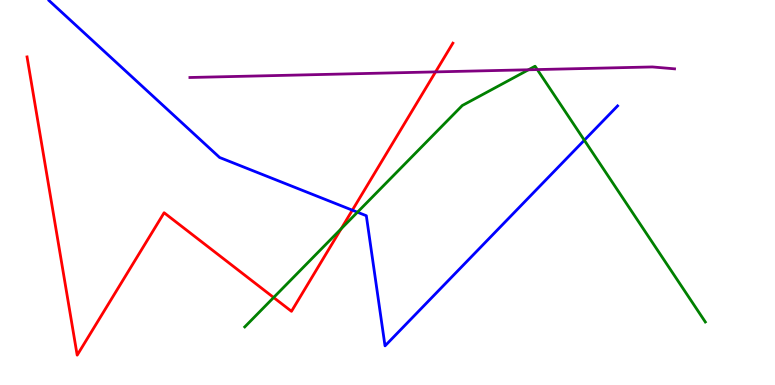[{'lines': ['blue', 'red'], 'intersections': [{'x': 4.55, 'y': 4.54}]}, {'lines': ['green', 'red'], 'intersections': [{'x': 3.53, 'y': 2.27}, {'x': 4.4, 'y': 4.06}]}, {'lines': ['purple', 'red'], 'intersections': [{'x': 5.62, 'y': 8.13}]}, {'lines': ['blue', 'green'], 'intersections': [{'x': 4.61, 'y': 4.49}, {'x': 7.54, 'y': 6.36}]}, {'lines': ['blue', 'purple'], 'intersections': []}, {'lines': ['green', 'purple'], 'intersections': [{'x': 6.82, 'y': 8.19}, {'x': 6.93, 'y': 8.19}]}]